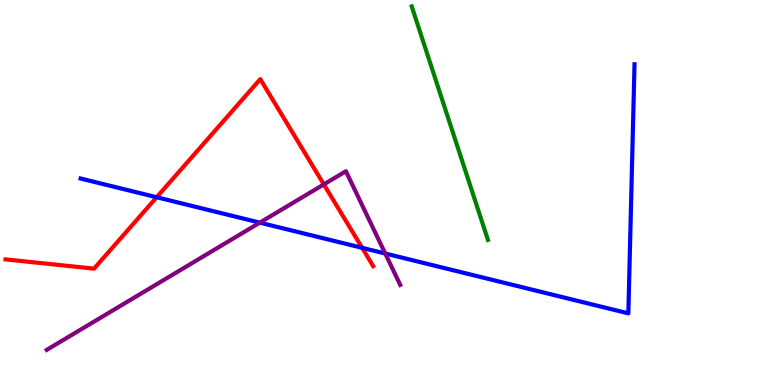[{'lines': ['blue', 'red'], 'intersections': [{'x': 2.02, 'y': 4.88}, {'x': 4.67, 'y': 3.56}]}, {'lines': ['green', 'red'], 'intersections': []}, {'lines': ['purple', 'red'], 'intersections': [{'x': 4.18, 'y': 5.21}]}, {'lines': ['blue', 'green'], 'intersections': []}, {'lines': ['blue', 'purple'], 'intersections': [{'x': 3.35, 'y': 4.22}, {'x': 4.97, 'y': 3.42}]}, {'lines': ['green', 'purple'], 'intersections': []}]